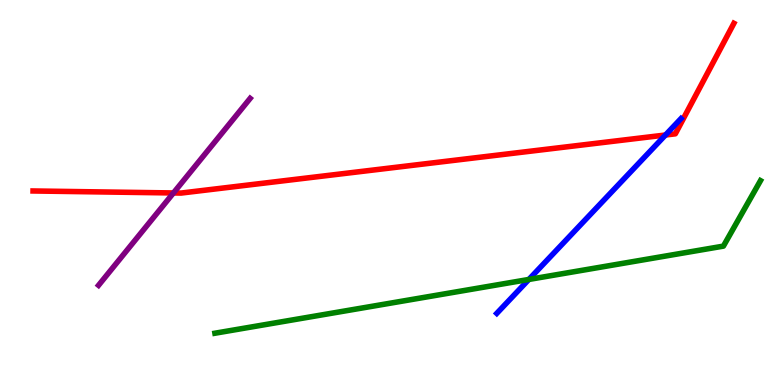[{'lines': ['blue', 'red'], 'intersections': [{'x': 8.59, 'y': 6.49}]}, {'lines': ['green', 'red'], 'intersections': []}, {'lines': ['purple', 'red'], 'intersections': [{'x': 2.24, 'y': 4.99}]}, {'lines': ['blue', 'green'], 'intersections': [{'x': 6.82, 'y': 2.74}]}, {'lines': ['blue', 'purple'], 'intersections': []}, {'lines': ['green', 'purple'], 'intersections': []}]